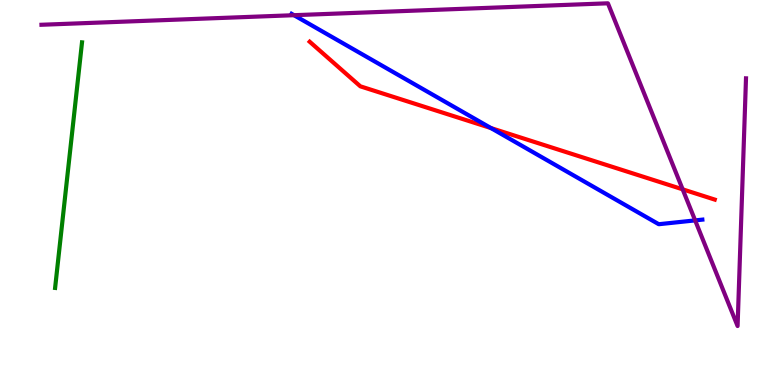[{'lines': ['blue', 'red'], 'intersections': [{'x': 6.34, 'y': 6.67}]}, {'lines': ['green', 'red'], 'intersections': []}, {'lines': ['purple', 'red'], 'intersections': [{'x': 8.81, 'y': 5.08}]}, {'lines': ['blue', 'green'], 'intersections': []}, {'lines': ['blue', 'purple'], 'intersections': [{'x': 3.79, 'y': 9.61}, {'x': 8.97, 'y': 4.28}]}, {'lines': ['green', 'purple'], 'intersections': []}]